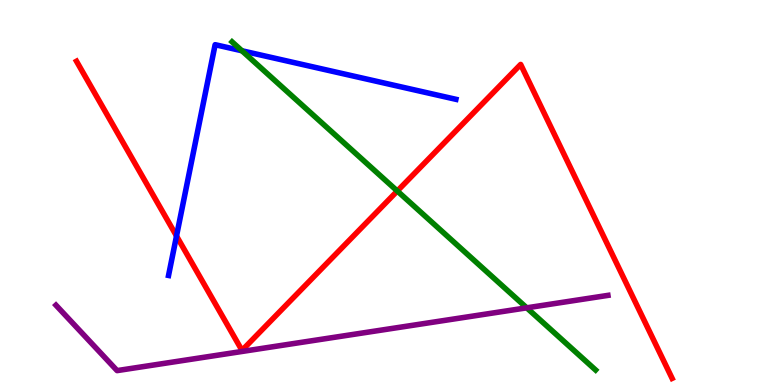[{'lines': ['blue', 'red'], 'intersections': [{'x': 2.28, 'y': 3.87}]}, {'lines': ['green', 'red'], 'intersections': [{'x': 5.13, 'y': 5.04}]}, {'lines': ['purple', 'red'], 'intersections': []}, {'lines': ['blue', 'green'], 'intersections': [{'x': 3.12, 'y': 8.68}]}, {'lines': ['blue', 'purple'], 'intersections': []}, {'lines': ['green', 'purple'], 'intersections': [{'x': 6.8, 'y': 2.0}]}]